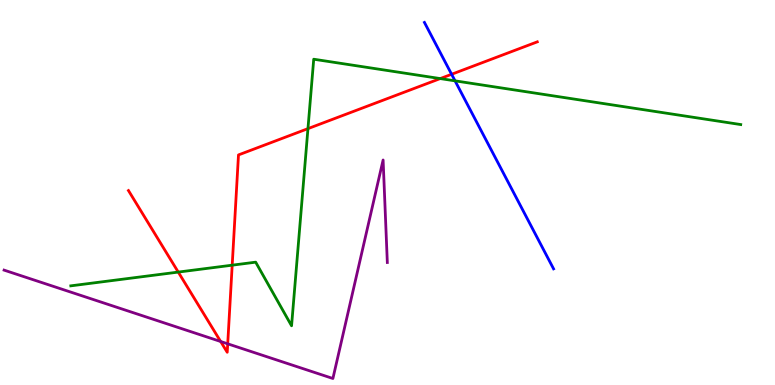[{'lines': ['blue', 'red'], 'intersections': [{'x': 5.83, 'y': 8.07}]}, {'lines': ['green', 'red'], 'intersections': [{'x': 2.3, 'y': 2.93}, {'x': 3.0, 'y': 3.11}, {'x': 3.97, 'y': 6.66}, {'x': 5.68, 'y': 7.96}]}, {'lines': ['purple', 'red'], 'intersections': [{'x': 2.85, 'y': 1.13}, {'x': 2.94, 'y': 1.07}]}, {'lines': ['blue', 'green'], 'intersections': [{'x': 5.87, 'y': 7.9}]}, {'lines': ['blue', 'purple'], 'intersections': []}, {'lines': ['green', 'purple'], 'intersections': []}]